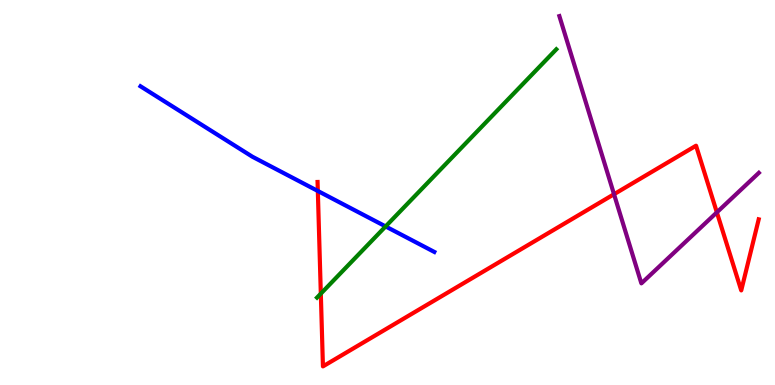[{'lines': ['blue', 'red'], 'intersections': [{'x': 4.1, 'y': 5.04}]}, {'lines': ['green', 'red'], 'intersections': [{'x': 4.14, 'y': 2.37}]}, {'lines': ['purple', 'red'], 'intersections': [{'x': 7.92, 'y': 4.96}, {'x': 9.25, 'y': 4.48}]}, {'lines': ['blue', 'green'], 'intersections': [{'x': 4.98, 'y': 4.12}]}, {'lines': ['blue', 'purple'], 'intersections': []}, {'lines': ['green', 'purple'], 'intersections': []}]